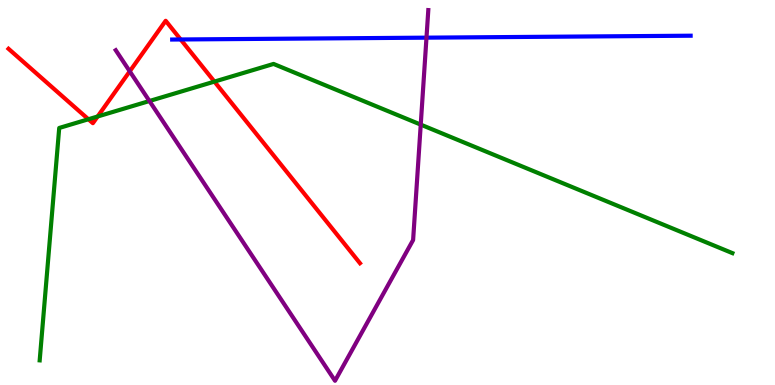[{'lines': ['blue', 'red'], 'intersections': [{'x': 2.33, 'y': 8.97}]}, {'lines': ['green', 'red'], 'intersections': [{'x': 1.14, 'y': 6.9}, {'x': 1.26, 'y': 6.97}, {'x': 2.77, 'y': 7.88}]}, {'lines': ['purple', 'red'], 'intersections': [{'x': 1.67, 'y': 8.15}]}, {'lines': ['blue', 'green'], 'intersections': []}, {'lines': ['blue', 'purple'], 'intersections': [{'x': 5.5, 'y': 9.02}]}, {'lines': ['green', 'purple'], 'intersections': [{'x': 1.93, 'y': 7.38}, {'x': 5.43, 'y': 6.76}]}]